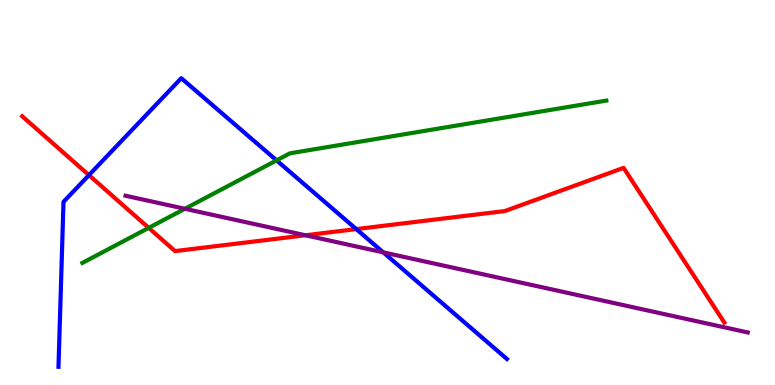[{'lines': ['blue', 'red'], 'intersections': [{'x': 1.15, 'y': 5.45}, {'x': 4.6, 'y': 4.05}]}, {'lines': ['green', 'red'], 'intersections': [{'x': 1.92, 'y': 4.08}]}, {'lines': ['purple', 'red'], 'intersections': [{'x': 3.94, 'y': 3.89}]}, {'lines': ['blue', 'green'], 'intersections': [{'x': 3.57, 'y': 5.83}]}, {'lines': ['blue', 'purple'], 'intersections': [{'x': 4.95, 'y': 3.44}]}, {'lines': ['green', 'purple'], 'intersections': [{'x': 2.39, 'y': 4.58}]}]